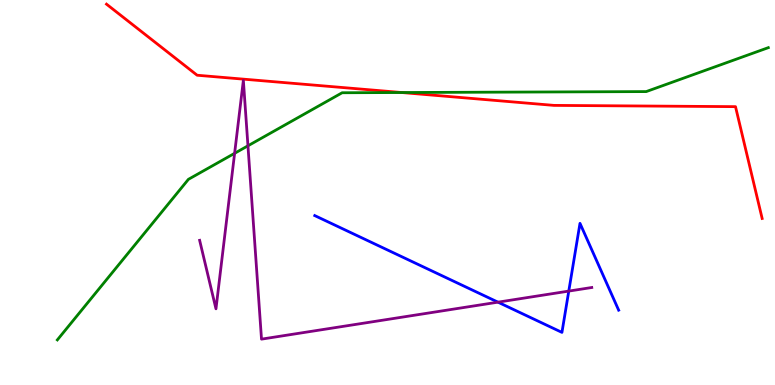[{'lines': ['blue', 'red'], 'intersections': []}, {'lines': ['green', 'red'], 'intersections': [{'x': 5.18, 'y': 7.6}]}, {'lines': ['purple', 'red'], 'intersections': []}, {'lines': ['blue', 'green'], 'intersections': []}, {'lines': ['blue', 'purple'], 'intersections': [{'x': 6.43, 'y': 2.15}, {'x': 7.34, 'y': 2.44}]}, {'lines': ['green', 'purple'], 'intersections': [{'x': 3.03, 'y': 6.02}, {'x': 3.2, 'y': 6.21}]}]